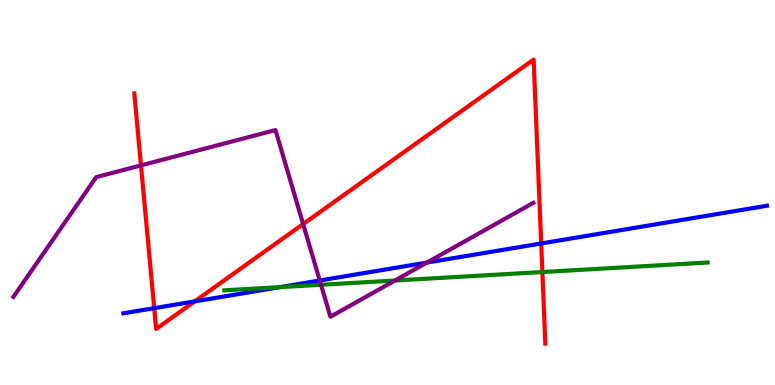[{'lines': ['blue', 'red'], 'intersections': [{'x': 1.99, 'y': 2.0}, {'x': 2.51, 'y': 2.17}, {'x': 6.98, 'y': 3.68}]}, {'lines': ['green', 'red'], 'intersections': [{'x': 7.0, 'y': 2.93}]}, {'lines': ['purple', 'red'], 'intersections': [{'x': 1.82, 'y': 5.7}, {'x': 3.91, 'y': 4.18}]}, {'lines': ['blue', 'green'], 'intersections': [{'x': 3.61, 'y': 2.54}]}, {'lines': ['blue', 'purple'], 'intersections': [{'x': 4.13, 'y': 2.71}, {'x': 5.51, 'y': 3.18}]}, {'lines': ['green', 'purple'], 'intersections': [{'x': 4.14, 'y': 2.6}, {'x': 5.1, 'y': 2.71}]}]